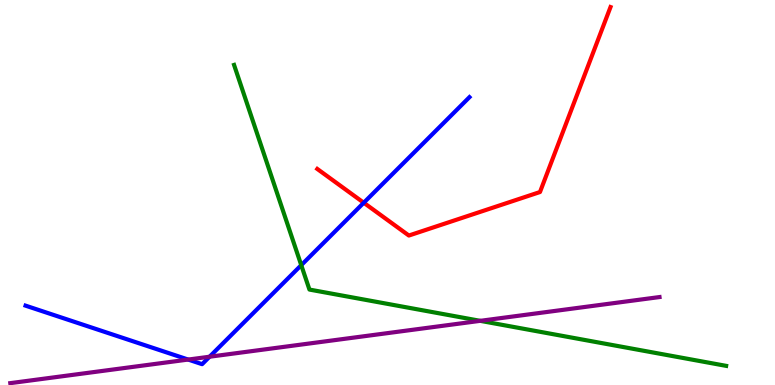[{'lines': ['blue', 'red'], 'intersections': [{'x': 4.69, 'y': 4.73}]}, {'lines': ['green', 'red'], 'intersections': []}, {'lines': ['purple', 'red'], 'intersections': []}, {'lines': ['blue', 'green'], 'intersections': [{'x': 3.89, 'y': 3.11}]}, {'lines': ['blue', 'purple'], 'intersections': [{'x': 2.43, 'y': 0.661}, {'x': 2.7, 'y': 0.734}]}, {'lines': ['green', 'purple'], 'intersections': [{'x': 6.2, 'y': 1.67}]}]